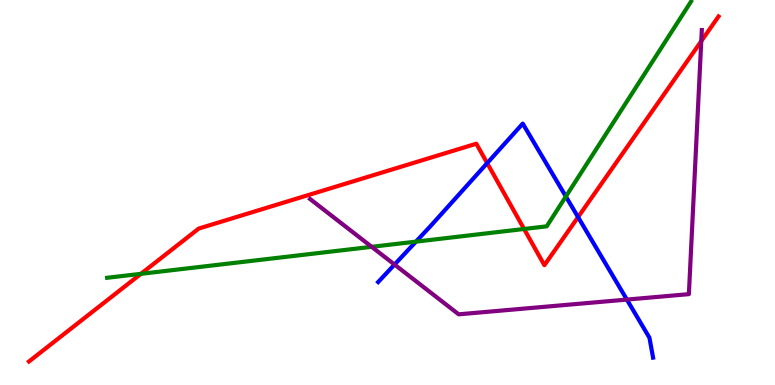[{'lines': ['blue', 'red'], 'intersections': [{'x': 6.29, 'y': 5.76}, {'x': 7.46, 'y': 4.36}]}, {'lines': ['green', 'red'], 'intersections': [{'x': 1.82, 'y': 2.89}, {'x': 6.76, 'y': 4.05}]}, {'lines': ['purple', 'red'], 'intersections': [{'x': 9.05, 'y': 8.93}]}, {'lines': ['blue', 'green'], 'intersections': [{'x': 5.37, 'y': 3.72}, {'x': 7.3, 'y': 4.9}]}, {'lines': ['blue', 'purple'], 'intersections': [{'x': 5.09, 'y': 3.13}, {'x': 8.09, 'y': 2.22}]}, {'lines': ['green', 'purple'], 'intersections': [{'x': 4.8, 'y': 3.59}]}]